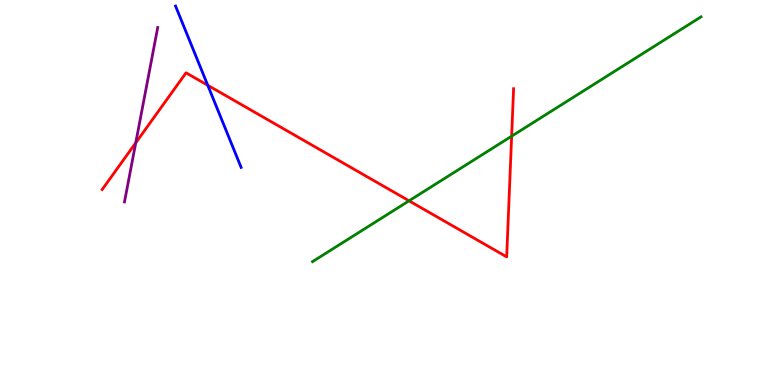[{'lines': ['blue', 'red'], 'intersections': [{'x': 2.68, 'y': 7.79}]}, {'lines': ['green', 'red'], 'intersections': [{'x': 5.28, 'y': 4.78}, {'x': 6.6, 'y': 6.46}]}, {'lines': ['purple', 'red'], 'intersections': [{'x': 1.75, 'y': 6.29}]}, {'lines': ['blue', 'green'], 'intersections': []}, {'lines': ['blue', 'purple'], 'intersections': []}, {'lines': ['green', 'purple'], 'intersections': []}]